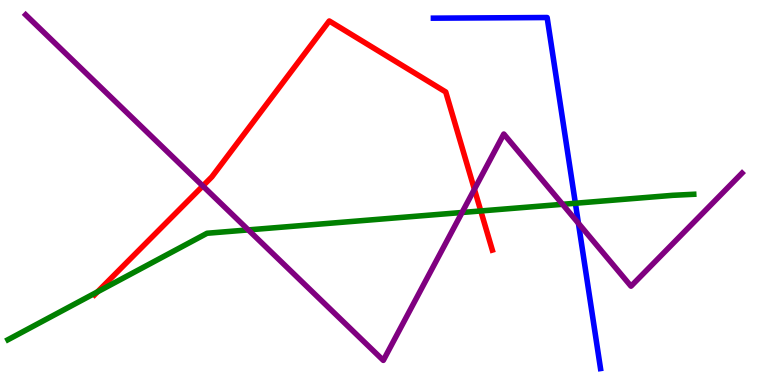[{'lines': ['blue', 'red'], 'intersections': []}, {'lines': ['green', 'red'], 'intersections': [{'x': 1.26, 'y': 2.42}, {'x': 6.2, 'y': 4.52}]}, {'lines': ['purple', 'red'], 'intersections': [{'x': 2.62, 'y': 5.17}, {'x': 6.12, 'y': 5.08}]}, {'lines': ['blue', 'green'], 'intersections': [{'x': 7.42, 'y': 4.72}]}, {'lines': ['blue', 'purple'], 'intersections': [{'x': 7.46, 'y': 4.2}]}, {'lines': ['green', 'purple'], 'intersections': [{'x': 3.2, 'y': 4.03}, {'x': 5.96, 'y': 4.48}, {'x': 7.26, 'y': 4.69}]}]